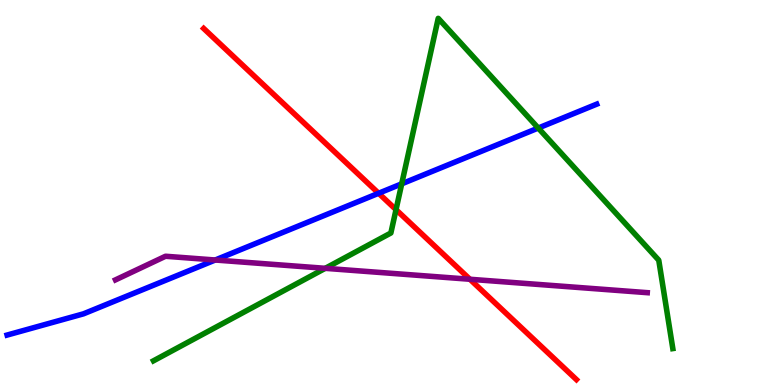[{'lines': ['blue', 'red'], 'intersections': [{'x': 4.89, 'y': 4.98}]}, {'lines': ['green', 'red'], 'intersections': [{'x': 5.11, 'y': 4.55}]}, {'lines': ['purple', 'red'], 'intersections': [{'x': 6.06, 'y': 2.75}]}, {'lines': ['blue', 'green'], 'intersections': [{'x': 5.18, 'y': 5.23}, {'x': 6.95, 'y': 6.67}]}, {'lines': ['blue', 'purple'], 'intersections': [{'x': 2.78, 'y': 3.25}]}, {'lines': ['green', 'purple'], 'intersections': [{'x': 4.2, 'y': 3.03}]}]